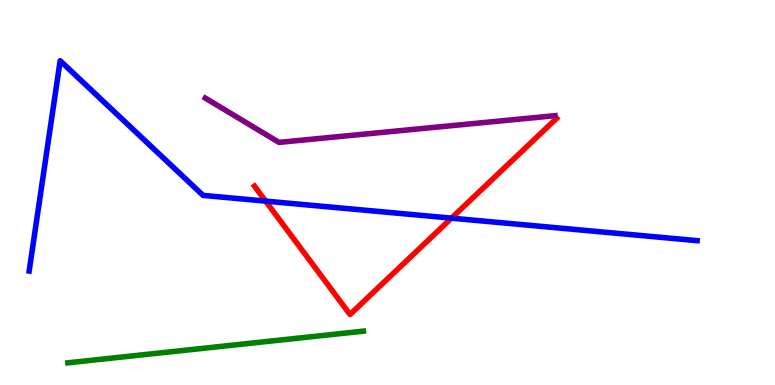[{'lines': ['blue', 'red'], 'intersections': [{'x': 3.43, 'y': 4.78}, {'x': 5.83, 'y': 4.33}]}, {'lines': ['green', 'red'], 'intersections': []}, {'lines': ['purple', 'red'], 'intersections': []}, {'lines': ['blue', 'green'], 'intersections': []}, {'lines': ['blue', 'purple'], 'intersections': []}, {'lines': ['green', 'purple'], 'intersections': []}]